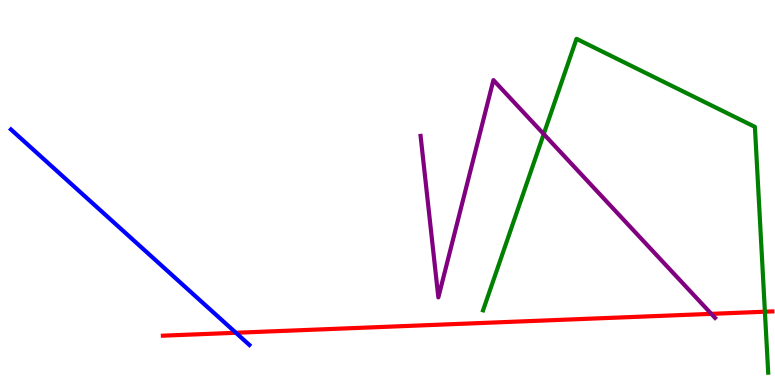[{'lines': ['blue', 'red'], 'intersections': [{'x': 3.04, 'y': 1.36}]}, {'lines': ['green', 'red'], 'intersections': [{'x': 9.87, 'y': 1.9}]}, {'lines': ['purple', 'red'], 'intersections': [{'x': 9.18, 'y': 1.85}]}, {'lines': ['blue', 'green'], 'intersections': []}, {'lines': ['blue', 'purple'], 'intersections': []}, {'lines': ['green', 'purple'], 'intersections': [{'x': 7.02, 'y': 6.52}]}]